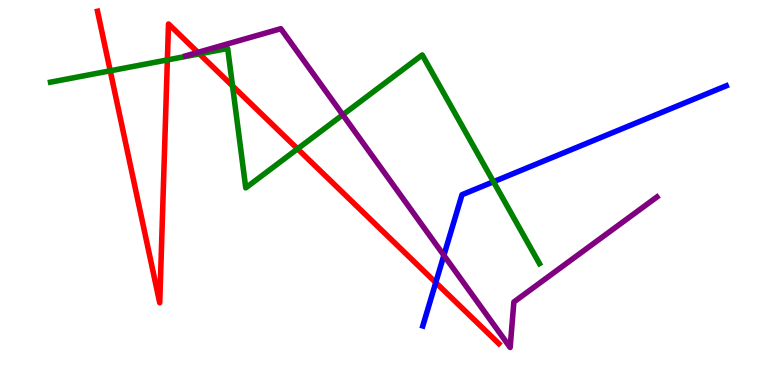[{'lines': ['blue', 'red'], 'intersections': [{'x': 5.62, 'y': 2.66}]}, {'lines': ['green', 'red'], 'intersections': [{'x': 1.42, 'y': 8.16}, {'x': 2.16, 'y': 8.44}, {'x': 2.57, 'y': 8.6}, {'x': 3.0, 'y': 7.77}, {'x': 3.84, 'y': 6.13}]}, {'lines': ['purple', 'red'], 'intersections': [{'x': 2.55, 'y': 8.64}]}, {'lines': ['blue', 'green'], 'intersections': [{'x': 6.37, 'y': 5.28}]}, {'lines': ['blue', 'purple'], 'intersections': [{'x': 5.73, 'y': 3.37}]}, {'lines': ['green', 'purple'], 'intersections': [{'x': 4.42, 'y': 7.02}]}]